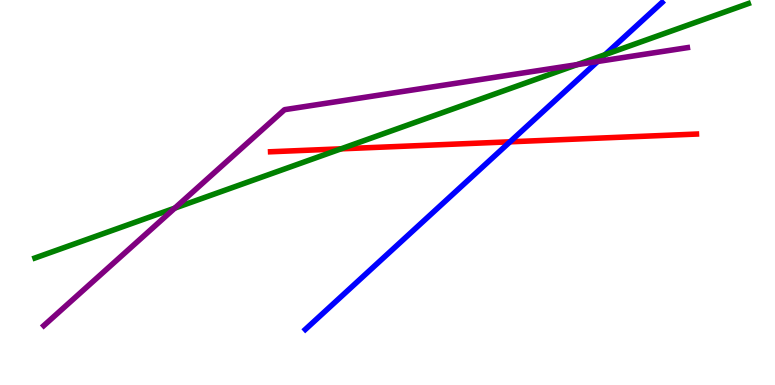[{'lines': ['blue', 'red'], 'intersections': [{'x': 6.58, 'y': 6.32}]}, {'lines': ['green', 'red'], 'intersections': [{'x': 4.4, 'y': 6.13}]}, {'lines': ['purple', 'red'], 'intersections': []}, {'lines': ['blue', 'green'], 'intersections': [{'x': 7.81, 'y': 8.58}]}, {'lines': ['blue', 'purple'], 'intersections': [{'x': 7.71, 'y': 8.4}]}, {'lines': ['green', 'purple'], 'intersections': [{'x': 2.26, 'y': 4.59}, {'x': 7.45, 'y': 8.32}]}]